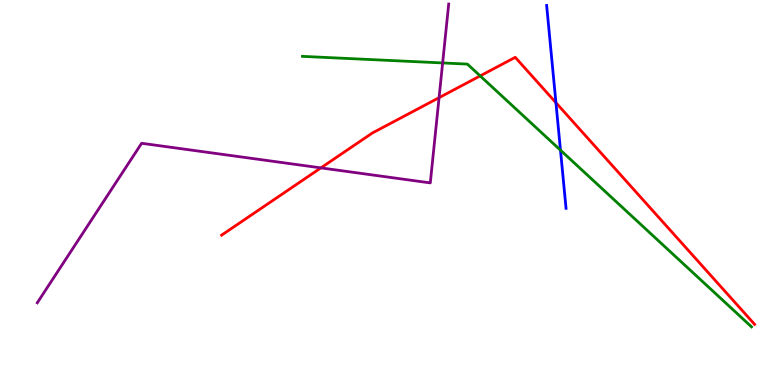[{'lines': ['blue', 'red'], 'intersections': [{'x': 7.17, 'y': 7.33}]}, {'lines': ['green', 'red'], 'intersections': [{'x': 6.2, 'y': 8.03}]}, {'lines': ['purple', 'red'], 'intersections': [{'x': 4.14, 'y': 5.64}, {'x': 5.67, 'y': 7.46}]}, {'lines': ['blue', 'green'], 'intersections': [{'x': 7.23, 'y': 6.1}]}, {'lines': ['blue', 'purple'], 'intersections': []}, {'lines': ['green', 'purple'], 'intersections': [{'x': 5.71, 'y': 8.37}]}]